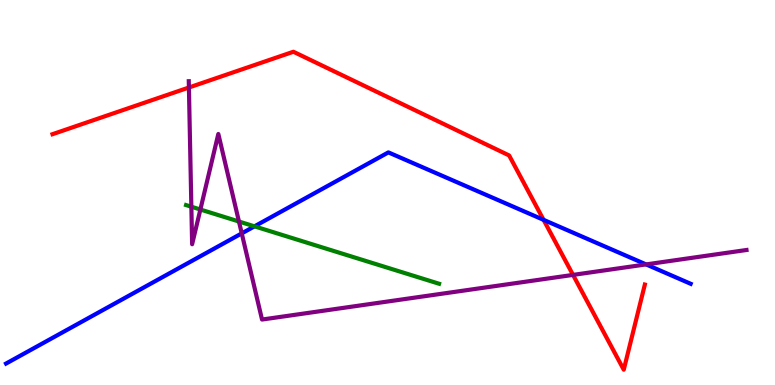[{'lines': ['blue', 'red'], 'intersections': [{'x': 7.01, 'y': 4.29}]}, {'lines': ['green', 'red'], 'intersections': []}, {'lines': ['purple', 'red'], 'intersections': [{'x': 2.44, 'y': 7.73}, {'x': 7.39, 'y': 2.86}]}, {'lines': ['blue', 'green'], 'intersections': [{'x': 3.28, 'y': 4.12}]}, {'lines': ['blue', 'purple'], 'intersections': [{'x': 3.12, 'y': 3.94}, {'x': 8.34, 'y': 3.13}]}, {'lines': ['green', 'purple'], 'intersections': [{'x': 2.47, 'y': 4.63}, {'x': 2.59, 'y': 4.56}, {'x': 3.08, 'y': 4.25}]}]